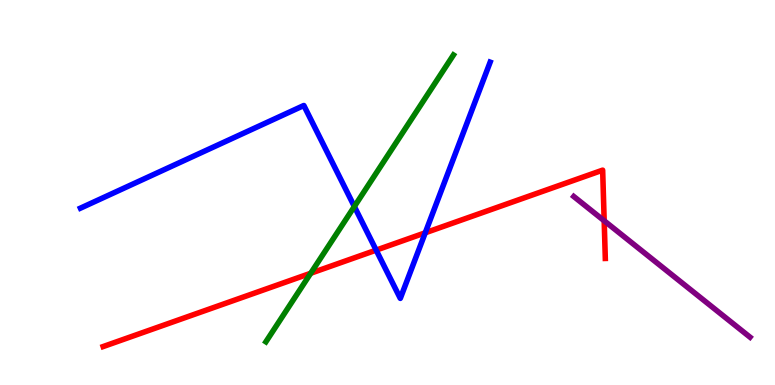[{'lines': ['blue', 'red'], 'intersections': [{'x': 4.85, 'y': 3.5}, {'x': 5.49, 'y': 3.95}]}, {'lines': ['green', 'red'], 'intersections': [{'x': 4.01, 'y': 2.9}]}, {'lines': ['purple', 'red'], 'intersections': [{'x': 7.8, 'y': 4.27}]}, {'lines': ['blue', 'green'], 'intersections': [{'x': 4.57, 'y': 4.64}]}, {'lines': ['blue', 'purple'], 'intersections': []}, {'lines': ['green', 'purple'], 'intersections': []}]